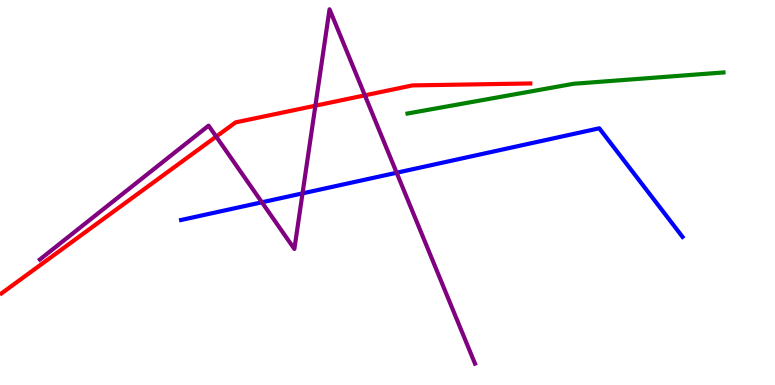[{'lines': ['blue', 'red'], 'intersections': []}, {'lines': ['green', 'red'], 'intersections': []}, {'lines': ['purple', 'red'], 'intersections': [{'x': 2.79, 'y': 6.45}, {'x': 4.07, 'y': 7.25}, {'x': 4.71, 'y': 7.52}]}, {'lines': ['blue', 'green'], 'intersections': []}, {'lines': ['blue', 'purple'], 'intersections': [{'x': 3.38, 'y': 4.75}, {'x': 3.9, 'y': 4.98}, {'x': 5.12, 'y': 5.51}]}, {'lines': ['green', 'purple'], 'intersections': []}]